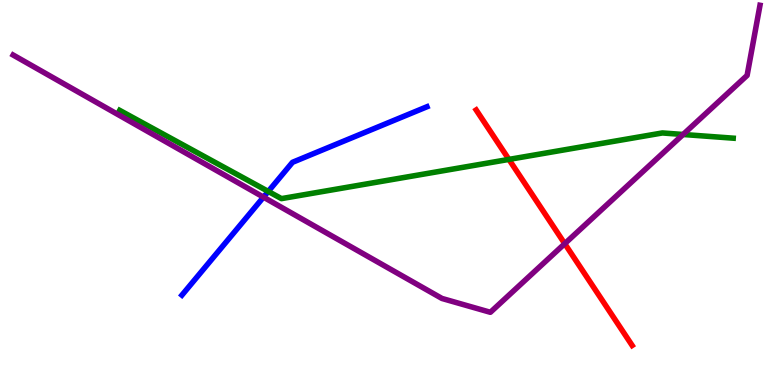[{'lines': ['blue', 'red'], 'intersections': []}, {'lines': ['green', 'red'], 'intersections': [{'x': 6.57, 'y': 5.86}]}, {'lines': ['purple', 'red'], 'intersections': [{'x': 7.29, 'y': 3.67}]}, {'lines': ['blue', 'green'], 'intersections': [{'x': 3.46, 'y': 5.03}]}, {'lines': ['blue', 'purple'], 'intersections': [{'x': 3.4, 'y': 4.88}]}, {'lines': ['green', 'purple'], 'intersections': [{'x': 8.81, 'y': 6.51}]}]